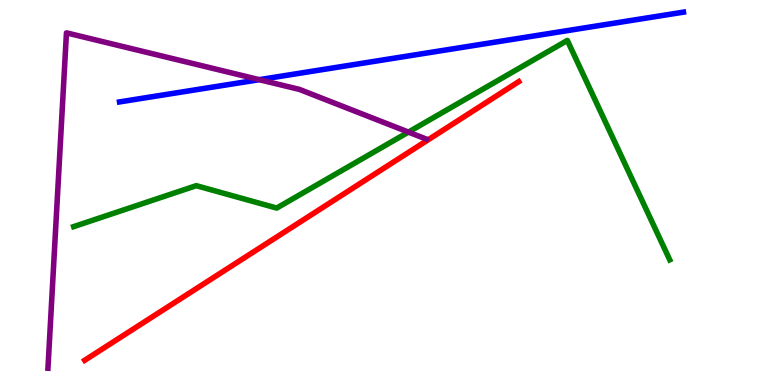[{'lines': ['blue', 'red'], 'intersections': []}, {'lines': ['green', 'red'], 'intersections': []}, {'lines': ['purple', 'red'], 'intersections': []}, {'lines': ['blue', 'green'], 'intersections': []}, {'lines': ['blue', 'purple'], 'intersections': [{'x': 3.35, 'y': 7.93}]}, {'lines': ['green', 'purple'], 'intersections': [{'x': 5.27, 'y': 6.57}]}]